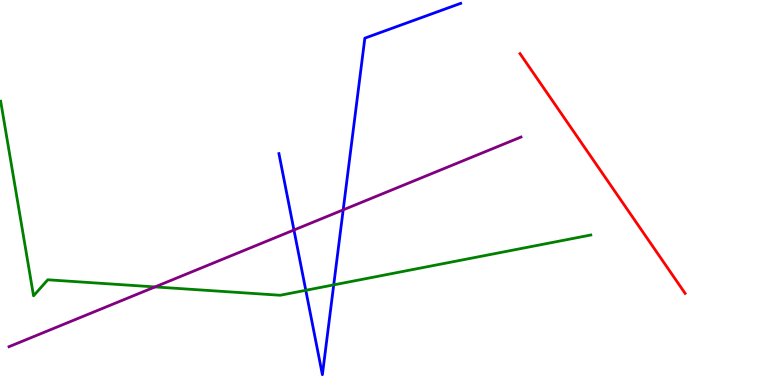[{'lines': ['blue', 'red'], 'intersections': []}, {'lines': ['green', 'red'], 'intersections': []}, {'lines': ['purple', 'red'], 'intersections': []}, {'lines': ['blue', 'green'], 'intersections': [{'x': 3.95, 'y': 2.46}, {'x': 4.31, 'y': 2.6}]}, {'lines': ['blue', 'purple'], 'intersections': [{'x': 3.79, 'y': 4.03}, {'x': 4.43, 'y': 4.55}]}, {'lines': ['green', 'purple'], 'intersections': [{'x': 2.0, 'y': 2.55}]}]